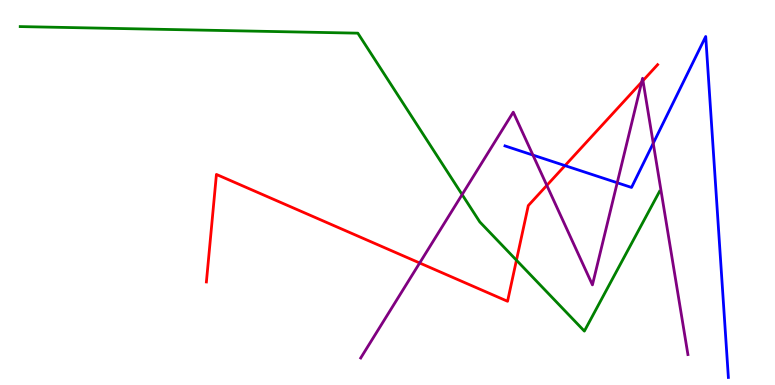[{'lines': ['blue', 'red'], 'intersections': [{'x': 7.29, 'y': 5.7}]}, {'lines': ['green', 'red'], 'intersections': [{'x': 6.66, 'y': 3.24}]}, {'lines': ['purple', 'red'], 'intersections': [{'x': 5.42, 'y': 3.17}, {'x': 7.06, 'y': 5.18}, {'x': 8.28, 'y': 7.87}, {'x': 8.3, 'y': 7.91}]}, {'lines': ['blue', 'green'], 'intersections': []}, {'lines': ['blue', 'purple'], 'intersections': [{'x': 6.88, 'y': 5.97}, {'x': 7.96, 'y': 5.25}, {'x': 8.43, 'y': 6.28}]}, {'lines': ['green', 'purple'], 'intersections': [{'x': 5.96, 'y': 4.95}]}]